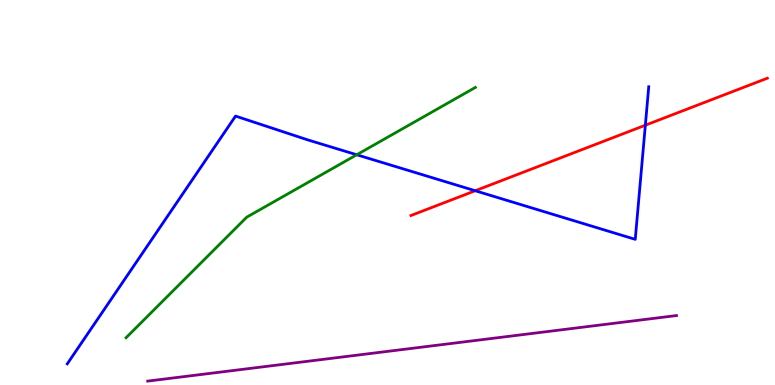[{'lines': ['blue', 'red'], 'intersections': [{'x': 6.13, 'y': 5.05}, {'x': 8.33, 'y': 6.75}]}, {'lines': ['green', 'red'], 'intersections': []}, {'lines': ['purple', 'red'], 'intersections': []}, {'lines': ['blue', 'green'], 'intersections': [{'x': 4.6, 'y': 5.98}]}, {'lines': ['blue', 'purple'], 'intersections': []}, {'lines': ['green', 'purple'], 'intersections': []}]